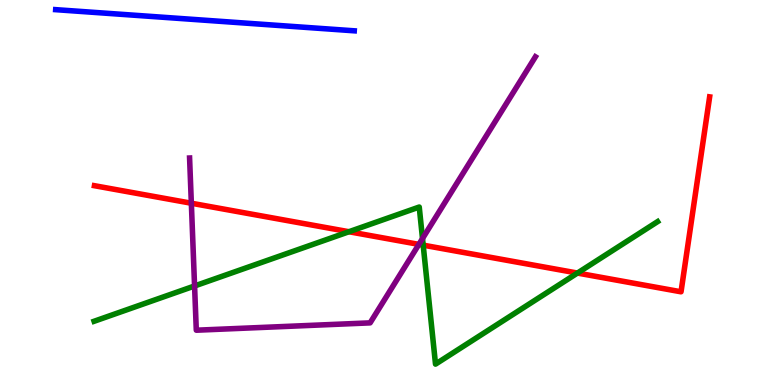[{'lines': ['blue', 'red'], 'intersections': []}, {'lines': ['green', 'red'], 'intersections': [{'x': 4.5, 'y': 3.98}, {'x': 5.46, 'y': 3.63}, {'x': 7.45, 'y': 2.91}]}, {'lines': ['purple', 'red'], 'intersections': [{'x': 2.47, 'y': 4.72}, {'x': 5.4, 'y': 3.65}]}, {'lines': ['blue', 'green'], 'intersections': []}, {'lines': ['blue', 'purple'], 'intersections': []}, {'lines': ['green', 'purple'], 'intersections': [{'x': 2.51, 'y': 2.57}, {'x': 5.45, 'y': 3.8}]}]